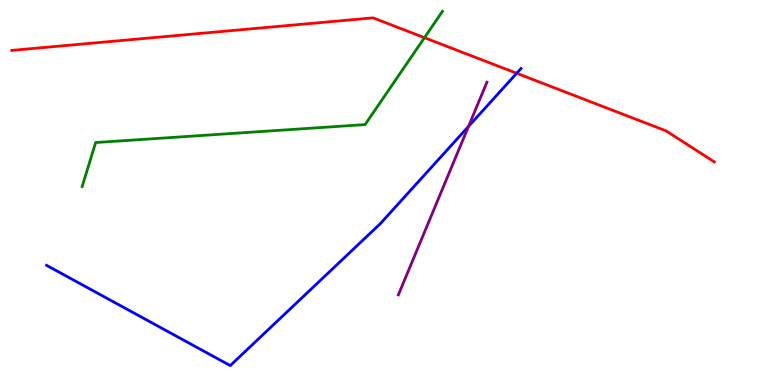[{'lines': ['blue', 'red'], 'intersections': [{'x': 6.67, 'y': 8.1}]}, {'lines': ['green', 'red'], 'intersections': [{'x': 5.48, 'y': 9.02}]}, {'lines': ['purple', 'red'], 'intersections': []}, {'lines': ['blue', 'green'], 'intersections': []}, {'lines': ['blue', 'purple'], 'intersections': [{'x': 6.05, 'y': 6.72}]}, {'lines': ['green', 'purple'], 'intersections': []}]